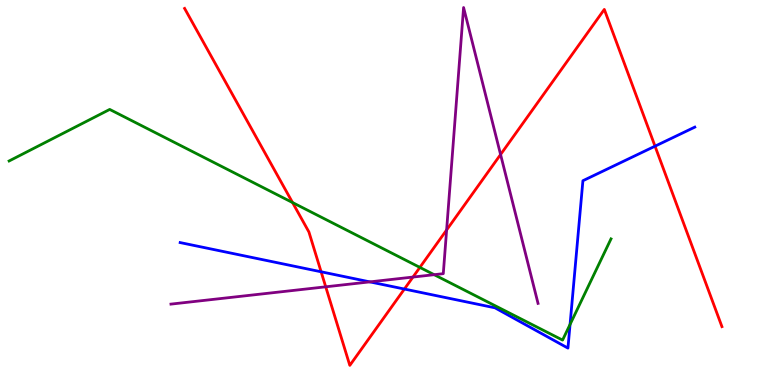[{'lines': ['blue', 'red'], 'intersections': [{'x': 4.14, 'y': 2.94}, {'x': 5.22, 'y': 2.49}, {'x': 8.45, 'y': 6.2}]}, {'lines': ['green', 'red'], 'intersections': [{'x': 3.77, 'y': 4.74}, {'x': 5.42, 'y': 3.05}]}, {'lines': ['purple', 'red'], 'intersections': [{'x': 4.2, 'y': 2.55}, {'x': 5.33, 'y': 2.8}, {'x': 5.76, 'y': 4.03}, {'x': 6.46, 'y': 5.99}]}, {'lines': ['blue', 'green'], 'intersections': [{'x': 7.36, 'y': 1.57}]}, {'lines': ['blue', 'purple'], 'intersections': [{'x': 4.77, 'y': 2.68}]}, {'lines': ['green', 'purple'], 'intersections': [{'x': 5.6, 'y': 2.87}]}]